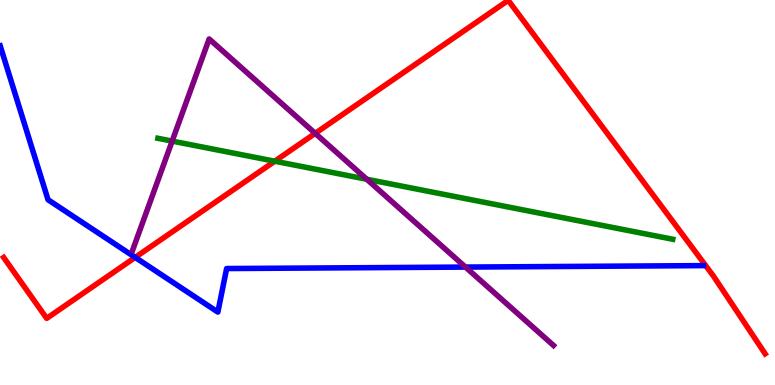[{'lines': ['blue', 'red'], 'intersections': [{'x': 1.74, 'y': 3.31}]}, {'lines': ['green', 'red'], 'intersections': [{'x': 3.55, 'y': 5.81}]}, {'lines': ['purple', 'red'], 'intersections': [{'x': 4.07, 'y': 6.54}]}, {'lines': ['blue', 'green'], 'intersections': []}, {'lines': ['blue', 'purple'], 'intersections': [{'x': 6.01, 'y': 3.06}]}, {'lines': ['green', 'purple'], 'intersections': [{'x': 2.22, 'y': 6.34}, {'x': 4.73, 'y': 5.34}]}]